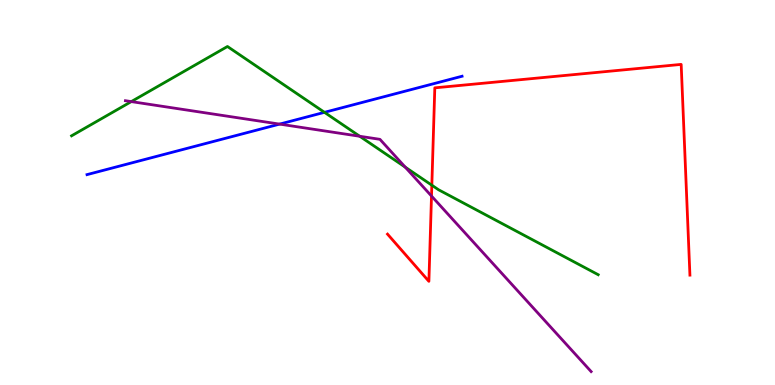[{'lines': ['blue', 'red'], 'intersections': []}, {'lines': ['green', 'red'], 'intersections': [{'x': 5.57, 'y': 5.19}]}, {'lines': ['purple', 'red'], 'intersections': [{'x': 5.57, 'y': 4.91}]}, {'lines': ['blue', 'green'], 'intersections': [{'x': 4.19, 'y': 7.08}]}, {'lines': ['blue', 'purple'], 'intersections': [{'x': 3.61, 'y': 6.78}]}, {'lines': ['green', 'purple'], 'intersections': [{'x': 1.69, 'y': 7.36}, {'x': 4.64, 'y': 6.46}, {'x': 5.23, 'y': 5.66}]}]